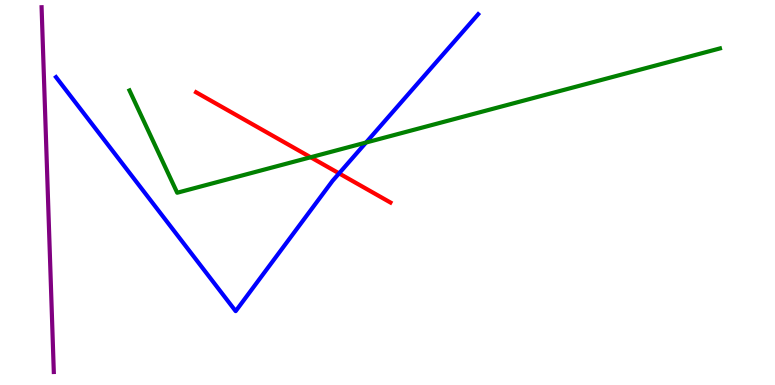[{'lines': ['blue', 'red'], 'intersections': [{'x': 4.38, 'y': 5.5}]}, {'lines': ['green', 'red'], 'intersections': [{'x': 4.01, 'y': 5.92}]}, {'lines': ['purple', 'red'], 'intersections': []}, {'lines': ['blue', 'green'], 'intersections': [{'x': 4.72, 'y': 6.3}]}, {'lines': ['blue', 'purple'], 'intersections': []}, {'lines': ['green', 'purple'], 'intersections': []}]